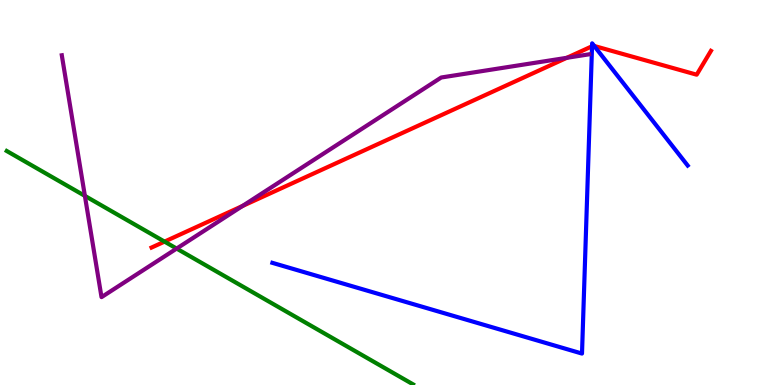[{'lines': ['blue', 'red'], 'intersections': [{'x': 7.64, 'y': 8.8}, {'x': 7.67, 'y': 8.81}]}, {'lines': ['green', 'red'], 'intersections': [{'x': 2.12, 'y': 3.72}]}, {'lines': ['purple', 'red'], 'intersections': [{'x': 3.13, 'y': 4.65}, {'x': 7.31, 'y': 8.5}]}, {'lines': ['blue', 'green'], 'intersections': []}, {'lines': ['blue', 'purple'], 'intersections': []}, {'lines': ['green', 'purple'], 'intersections': [{'x': 1.1, 'y': 4.91}, {'x': 2.28, 'y': 3.54}]}]